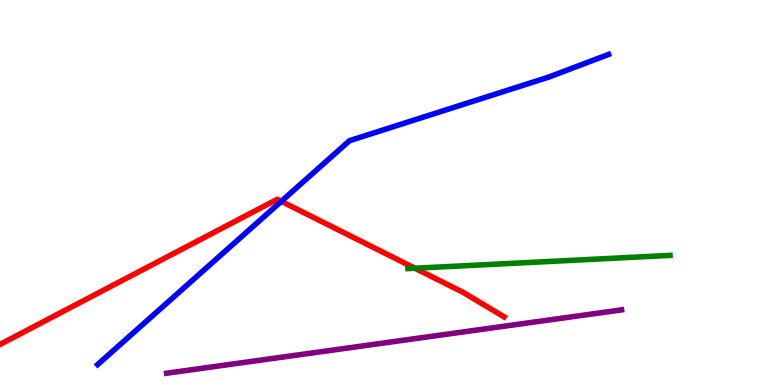[{'lines': ['blue', 'red'], 'intersections': [{'x': 3.63, 'y': 4.77}]}, {'lines': ['green', 'red'], 'intersections': [{'x': 5.35, 'y': 3.03}]}, {'lines': ['purple', 'red'], 'intersections': []}, {'lines': ['blue', 'green'], 'intersections': []}, {'lines': ['blue', 'purple'], 'intersections': []}, {'lines': ['green', 'purple'], 'intersections': []}]